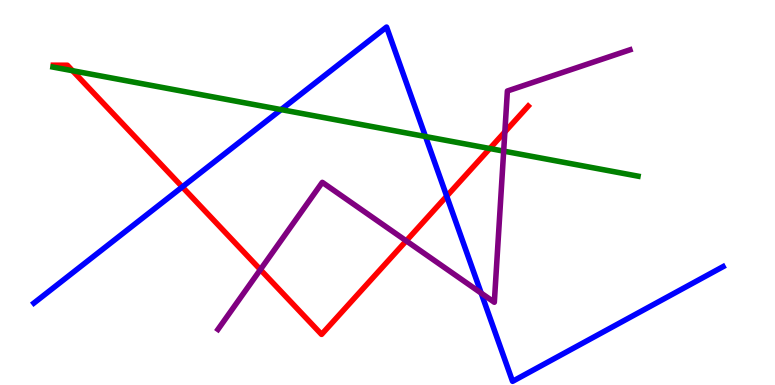[{'lines': ['blue', 'red'], 'intersections': [{'x': 2.35, 'y': 5.14}, {'x': 5.76, 'y': 4.91}]}, {'lines': ['green', 'red'], 'intersections': [{'x': 0.936, 'y': 8.16}, {'x': 6.32, 'y': 6.14}]}, {'lines': ['purple', 'red'], 'intersections': [{'x': 3.36, 'y': 3.0}, {'x': 5.24, 'y': 3.74}, {'x': 6.51, 'y': 6.57}]}, {'lines': ['blue', 'green'], 'intersections': [{'x': 3.63, 'y': 7.15}, {'x': 5.49, 'y': 6.45}]}, {'lines': ['blue', 'purple'], 'intersections': [{'x': 6.21, 'y': 2.39}]}, {'lines': ['green', 'purple'], 'intersections': [{'x': 6.5, 'y': 6.08}]}]